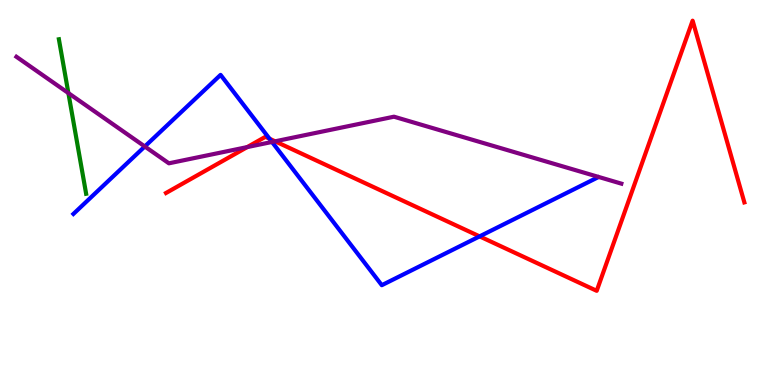[{'lines': ['blue', 'red'], 'intersections': [{'x': 3.48, 'y': 6.4}, {'x': 6.19, 'y': 3.86}]}, {'lines': ['green', 'red'], 'intersections': []}, {'lines': ['purple', 'red'], 'intersections': [{'x': 3.19, 'y': 6.18}, {'x': 3.55, 'y': 6.33}]}, {'lines': ['blue', 'green'], 'intersections': []}, {'lines': ['blue', 'purple'], 'intersections': [{'x': 1.87, 'y': 6.2}, {'x': 3.51, 'y': 6.31}]}, {'lines': ['green', 'purple'], 'intersections': [{'x': 0.882, 'y': 7.58}]}]